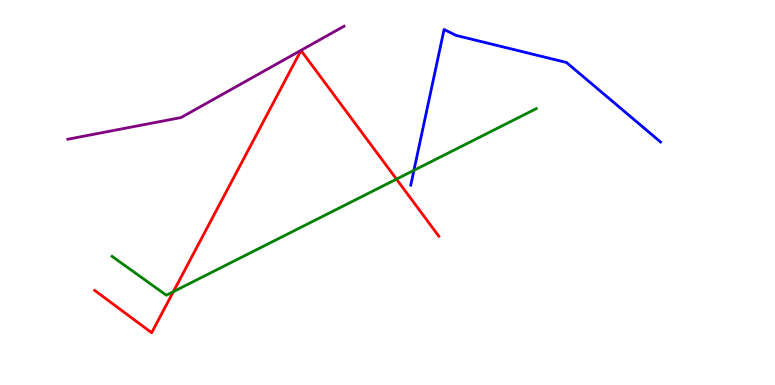[{'lines': ['blue', 'red'], 'intersections': []}, {'lines': ['green', 'red'], 'intersections': [{'x': 2.24, 'y': 2.42}, {'x': 5.12, 'y': 5.35}]}, {'lines': ['purple', 'red'], 'intersections': []}, {'lines': ['blue', 'green'], 'intersections': [{'x': 5.34, 'y': 5.58}]}, {'lines': ['blue', 'purple'], 'intersections': []}, {'lines': ['green', 'purple'], 'intersections': []}]